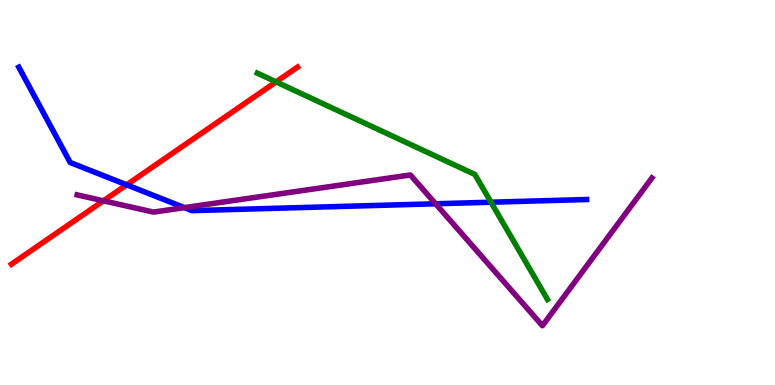[{'lines': ['blue', 'red'], 'intersections': [{'x': 1.63, 'y': 5.2}]}, {'lines': ['green', 'red'], 'intersections': [{'x': 3.56, 'y': 7.87}]}, {'lines': ['purple', 'red'], 'intersections': [{'x': 1.33, 'y': 4.78}]}, {'lines': ['blue', 'green'], 'intersections': [{'x': 6.34, 'y': 4.75}]}, {'lines': ['blue', 'purple'], 'intersections': [{'x': 2.38, 'y': 4.61}, {'x': 5.62, 'y': 4.71}]}, {'lines': ['green', 'purple'], 'intersections': []}]